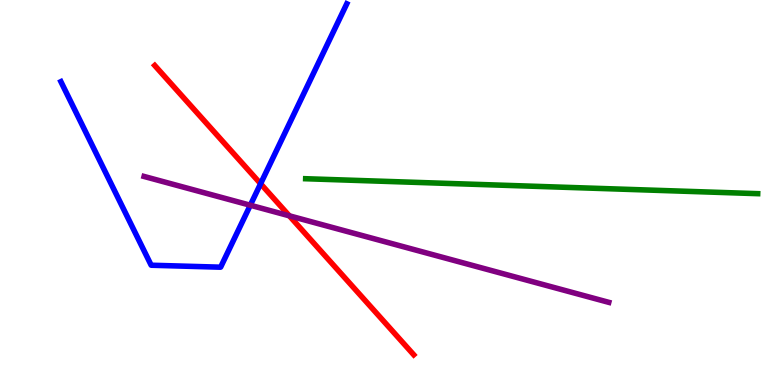[{'lines': ['blue', 'red'], 'intersections': [{'x': 3.36, 'y': 5.23}]}, {'lines': ['green', 'red'], 'intersections': []}, {'lines': ['purple', 'red'], 'intersections': [{'x': 3.73, 'y': 4.39}]}, {'lines': ['blue', 'green'], 'intersections': []}, {'lines': ['blue', 'purple'], 'intersections': [{'x': 3.23, 'y': 4.67}]}, {'lines': ['green', 'purple'], 'intersections': []}]